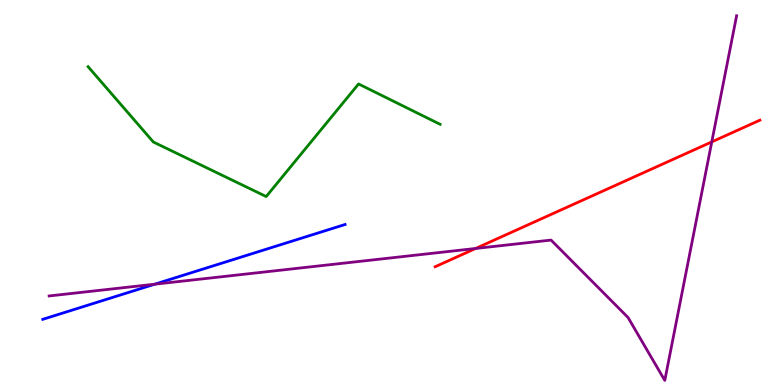[{'lines': ['blue', 'red'], 'intersections': []}, {'lines': ['green', 'red'], 'intersections': []}, {'lines': ['purple', 'red'], 'intersections': [{'x': 6.14, 'y': 3.55}, {'x': 9.18, 'y': 6.31}]}, {'lines': ['blue', 'green'], 'intersections': []}, {'lines': ['blue', 'purple'], 'intersections': [{'x': 2.0, 'y': 2.62}]}, {'lines': ['green', 'purple'], 'intersections': []}]